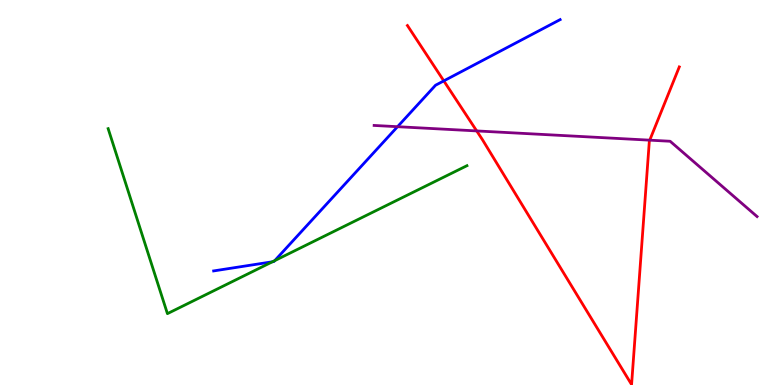[{'lines': ['blue', 'red'], 'intersections': [{'x': 5.73, 'y': 7.9}]}, {'lines': ['green', 'red'], 'intersections': []}, {'lines': ['purple', 'red'], 'intersections': [{'x': 6.15, 'y': 6.6}, {'x': 8.38, 'y': 6.36}]}, {'lines': ['blue', 'green'], 'intersections': [{'x': 3.52, 'y': 3.2}, {'x': 3.55, 'y': 3.23}]}, {'lines': ['blue', 'purple'], 'intersections': [{'x': 5.13, 'y': 6.71}]}, {'lines': ['green', 'purple'], 'intersections': []}]